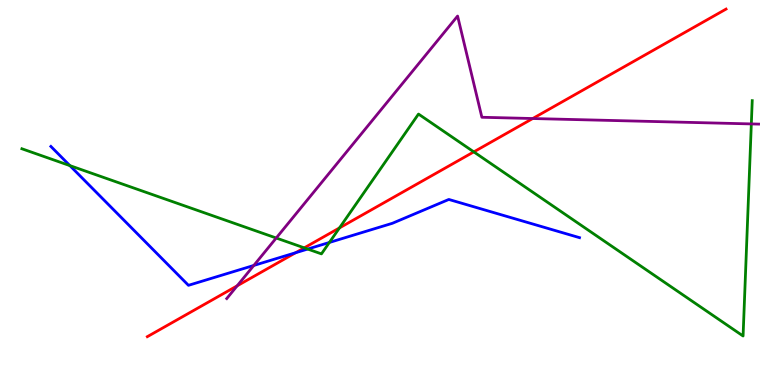[{'lines': ['blue', 'red'], 'intersections': [{'x': 3.81, 'y': 3.44}]}, {'lines': ['green', 'red'], 'intersections': [{'x': 3.93, 'y': 3.56}, {'x': 4.38, 'y': 4.08}, {'x': 6.11, 'y': 6.06}]}, {'lines': ['purple', 'red'], 'intersections': [{'x': 3.06, 'y': 2.58}, {'x': 6.87, 'y': 6.92}]}, {'lines': ['blue', 'green'], 'intersections': [{'x': 0.902, 'y': 5.7}, {'x': 3.97, 'y': 3.53}, {'x': 4.25, 'y': 3.7}]}, {'lines': ['blue', 'purple'], 'intersections': [{'x': 3.27, 'y': 3.11}]}, {'lines': ['green', 'purple'], 'intersections': [{'x': 3.56, 'y': 3.82}, {'x': 9.69, 'y': 6.78}]}]